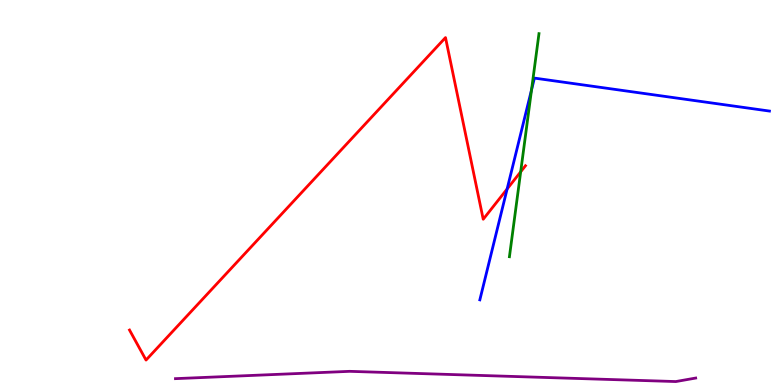[{'lines': ['blue', 'red'], 'intersections': [{'x': 6.54, 'y': 5.09}]}, {'lines': ['green', 'red'], 'intersections': [{'x': 6.72, 'y': 5.54}]}, {'lines': ['purple', 'red'], 'intersections': []}, {'lines': ['blue', 'green'], 'intersections': [{'x': 6.86, 'y': 7.67}]}, {'lines': ['blue', 'purple'], 'intersections': []}, {'lines': ['green', 'purple'], 'intersections': []}]